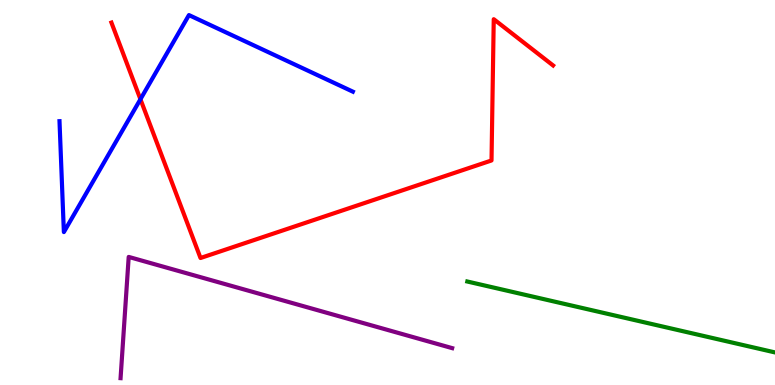[{'lines': ['blue', 'red'], 'intersections': [{'x': 1.81, 'y': 7.42}]}, {'lines': ['green', 'red'], 'intersections': []}, {'lines': ['purple', 'red'], 'intersections': []}, {'lines': ['blue', 'green'], 'intersections': []}, {'lines': ['blue', 'purple'], 'intersections': []}, {'lines': ['green', 'purple'], 'intersections': []}]